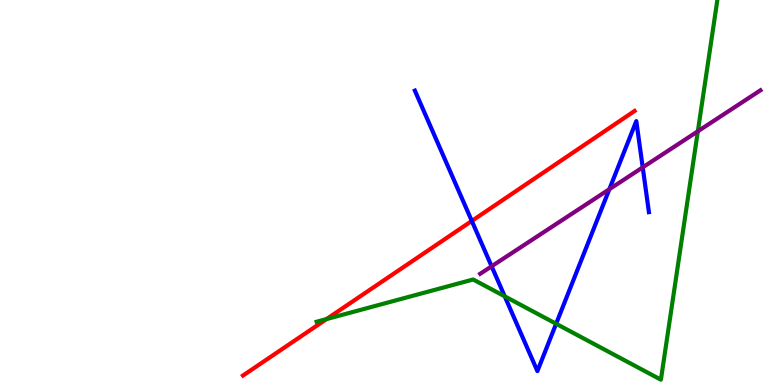[{'lines': ['blue', 'red'], 'intersections': [{'x': 6.09, 'y': 4.26}]}, {'lines': ['green', 'red'], 'intersections': [{'x': 4.21, 'y': 1.71}]}, {'lines': ['purple', 'red'], 'intersections': []}, {'lines': ['blue', 'green'], 'intersections': [{'x': 6.51, 'y': 2.3}, {'x': 7.18, 'y': 1.59}]}, {'lines': ['blue', 'purple'], 'intersections': [{'x': 6.34, 'y': 3.08}, {'x': 7.86, 'y': 5.09}, {'x': 8.29, 'y': 5.65}]}, {'lines': ['green', 'purple'], 'intersections': [{'x': 9.0, 'y': 6.59}]}]